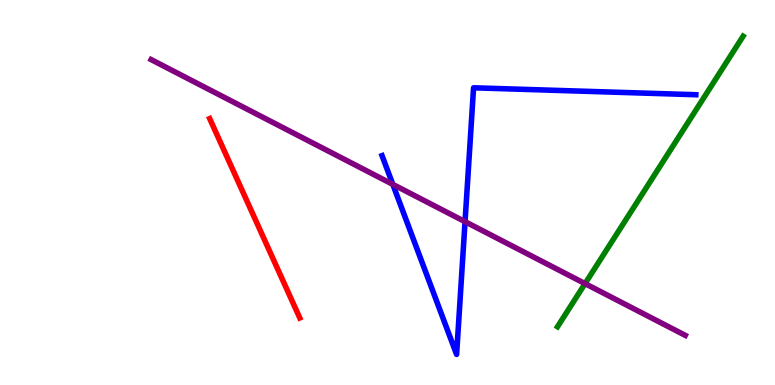[{'lines': ['blue', 'red'], 'intersections': []}, {'lines': ['green', 'red'], 'intersections': []}, {'lines': ['purple', 'red'], 'intersections': []}, {'lines': ['blue', 'green'], 'intersections': []}, {'lines': ['blue', 'purple'], 'intersections': [{'x': 5.07, 'y': 5.21}, {'x': 6.0, 'y': 4.24}]}, {'lines': ['green', 'purple'], 'intersections': [{'x': 7.55, 'y': 2.63}]}]